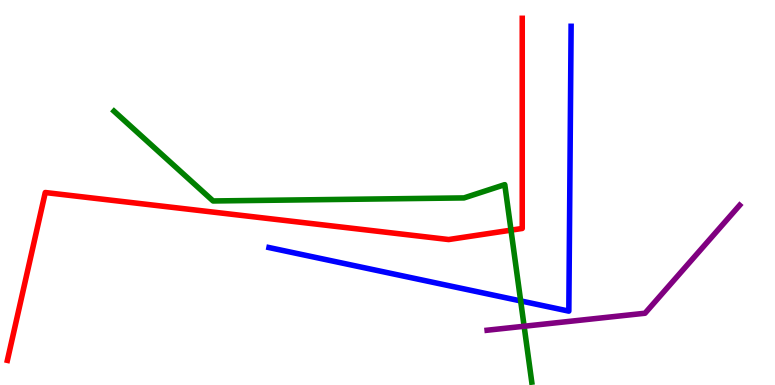[{'lines': ['blue', 'red'], 'intersections': []}, {'lines': ['green', 'red'], 'intersections': [{'x': 6.59, 'y': 4.02}]}, {'lines': ['purple', 'red'], 'intersections': []}, {'lines': ['blue', 'green'], 'intersections': [{'x': 6.72, 'y': 2.18}]}, {'lines': ['blue', 'purple'], 'intersections': []}, {'lines': ['green', 'purple'], 'intersections': [{'x': 6.76, 'y': 1.53}]}]